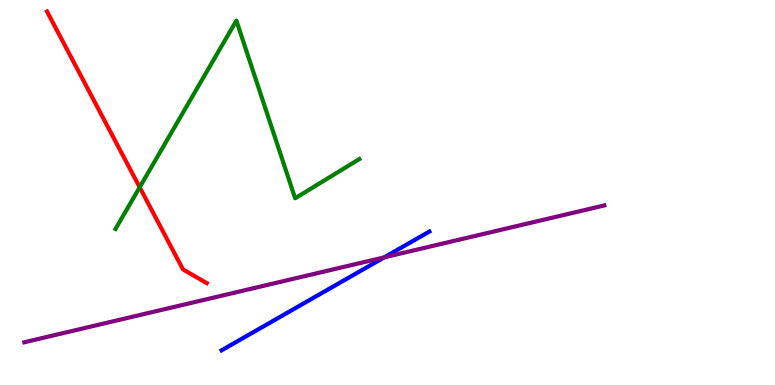[{'lines': ['blue', 'red'], 'intersections': []}, {'lines': ['green', 'red'], 'intersections': [{'x': 1.8, 'y': 5.14}]}, {'lines': ['purple', 'red'], 'intersections': []}, {'lines': ['blue', 'green'], 'intersections': []}, {'lines': ['blue', 'purple'], 'intersections': [{'x': 4.96, 'y': 3.32}]}, {'lines': ['green', 'purple'], 'intersections': []}]